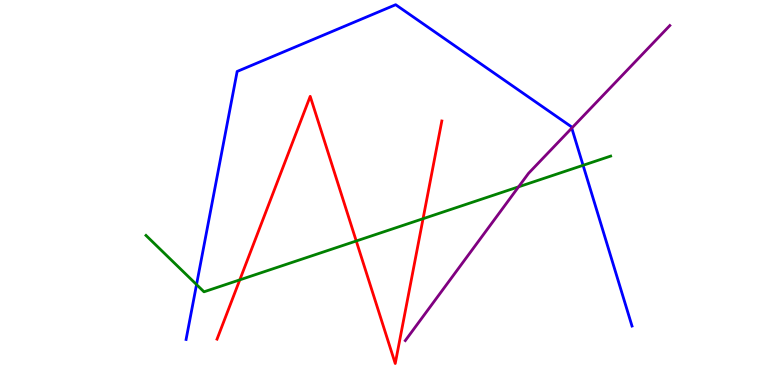[{'lines': ['blue', 'red'], 'intersections': []}, {'lines': ['green', 'red'], 'intersections': [{'x': 3.09, 'y': 2.73}, {'x': 4.6, 'y': 3.74}, {'x': 5.46, 'y': 4.32}]}, {'lines': ['purple', 'red'], 'intersections': []}, {'lines': ['blue', 'green'], 'intersections': [{'x': 2.54, 'y': 2.61}, {'x': 7.52, 'y': 5.71}]}, {'lines': ['blue', 'purple'], 'intersections': [{'x': 7.38, 'y': 6.67}]}, {'lines': ['green', 'purple'], 'intersections': [{'x': 6.69, 'y': 5.15}]}]